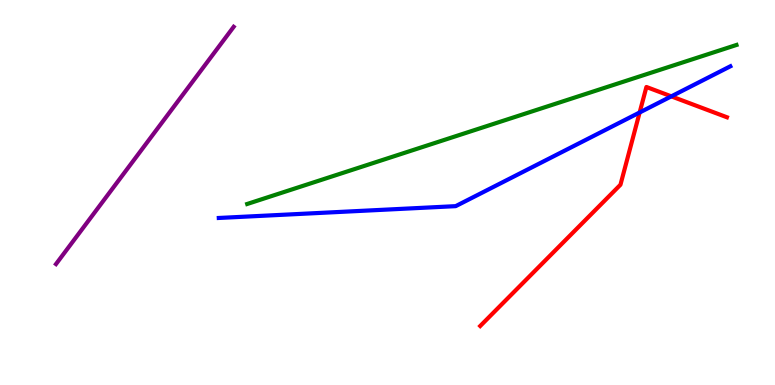[{'lines': ['blue', 'red'], 'intersections': [{'x': 8.25, 'y': 7.08}, {'x': 8.66, 'y': 7.5}]}, {'lines': ['green', 'red'], 'intersections': []}, {'lines': ['purple', 'red'], 'intersections': []}, {'lines': ['blue', 'green'], 'intersections': []}, {'lines': ['blue', 'purple'], 'intersections': []}, {'lines': ['green', 'purple'], 'intersections': []}]